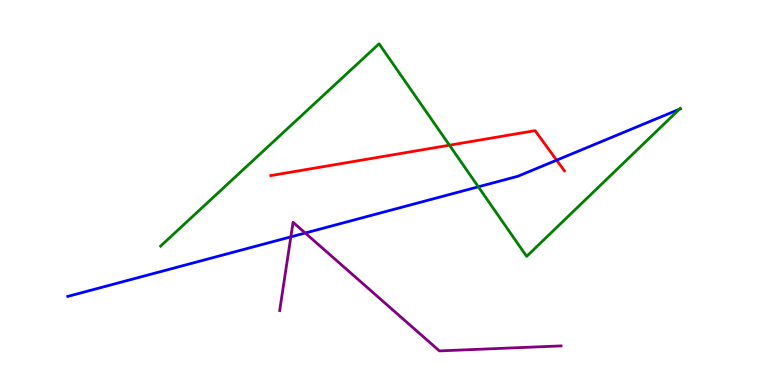[{'lines': ['blue', 'red'], 'intersections': [{'x': 7.18, 'y': 5.84}]}, {'lines': ['green', 'red'], 'intersections': [{'x': 5.8, 'y': 6.23}]}, {'lines': ['purple', 'red'], 'intersections': []}, {'lines': ['blue', 'green'], 'intersections': [{'x': 6.17, 'y': 5.15}, {'x': 8.77, 'y': 7.16}]}, {'lines': ['blue', 'purple'], 'intersections': [{'x': 3.75, 'y': 3.85}, {'x': 3.94, 'y': 3.95}]}, {'lines': ['green', 'purple'], 'intersections': []}]